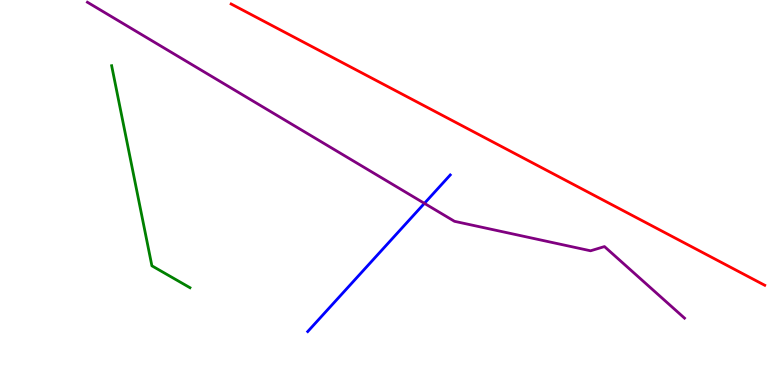[{'lines': ['blue', 'red'], 'intersections': []}, {'lines': ['green', 'red'], 'intersections': []}, {'lines': ['purple', 'red'], 'intersections': []}, {'lines': ['blue', 'green'], 'intersections': []}, {'lines': ['blue', 'purple'], 'intersections': [{'x': 5.48, 'y': 4.72}]}, {'lines': ['green', 'purple'], 'intersections': []}]